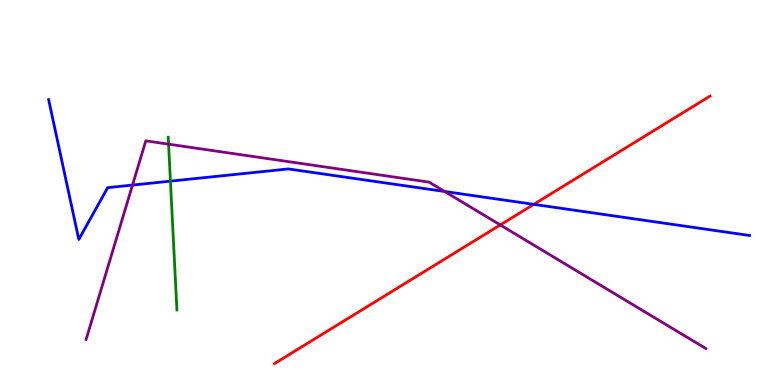[{'lines': ['blue', 'red'], 'intersections': [{'x': 6.89, 'y': 4.69}]}, {'lines': ['green', 'red'], 'intersections': []}, {'lines': ['purple', 'red'], 'intersections': [{'x': 6.45, 'y': 4.16}]}, {'lines': ['blue', 'green'], 'intersections': [{'x': 2.2, 'y': 5.29}]}, {'lines': ['blue', 'purple'], 'intersections': [{'x': 1.71, 'y': 5.19}, {'x': 5.74, 'y': 5.03}]}, {'lines': ['green', 'purple'], 'intersections': [{'x': 2.18, 'y': 6.26}]}]